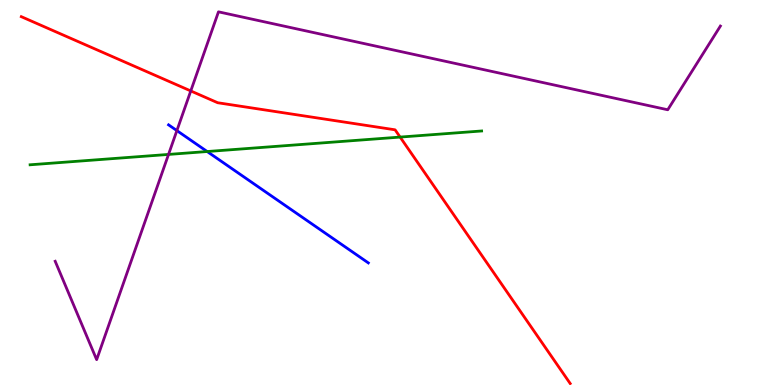[{'lines': ['blue', 'red'], 'intersections': []}, {'lines': ['green', 'red'], 'intersections': [{'x': 5.16, 'y': 6.44}]}, {'lines': ['purple', 'red'], 'intersections': [{'x': 2.46, 'y': 7.64}]}, {'lines': ['blue', 'green'], 'intersections': [{'x': 2.67, 'y': 6.06}]}, {'lines': ['blue', 'purple'], 'intersections': [{'x': 2.28, 'y': 6.61}]}, {'lines': ['green', 'purple'], 'intersections': [{'x': 2.17, 'y': 5.99}]}]